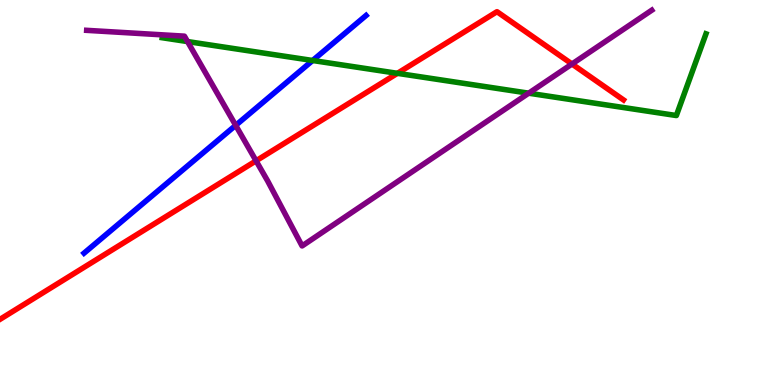[{'lines': ['blue', 'red'], 'intersections': []}, {'lines': ['green', 'red'], 'intersections': [{'x': 5.13, 'y': 8.1}]}, {'lines': ['purple', 'red'], 'intersections': [{'x': 3.3, 'y': 5.82}, {'x': 7.38, 'y': 8.34}]}, {'lines': ['blue', 'green'], 'intersections': [{'x': 4.03, 'y': 8.43}]}, {'lines': ['blue', 'purple'], 'intersections': [{'x': 3.04, 'y': 6.74}]}, {'lines': ['green', 'purple'], 'intersections': [{'x': 2.42, 'y': 8.92}, {'x': 6.82, 'y': 7.58}]}]